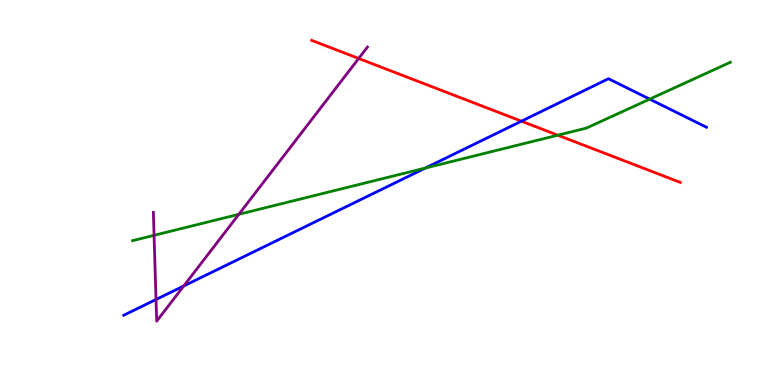[{'lines': ['blue', 'red'], 'intersections': [{'x': 6.73, 'y': 6.85}]}, {'lines': ['green', 'red'], 'intersections': [{'x': 7.2, 'y': 6.49}]}, {'lines': ['purple', 'red'], 'intersections': [{'x': 4.63, 'y': 8.48}]}, {'lines': ['blue', 'green'], 'intersections': [{'x': 5.49, 'y': 5.64}, {'x': 8.38, 'y': 7.43}]}, {'lines': ['blue', 'purple'], 'intersections': [{'x': 2.01, 'y': 2.22}, {'x': 2.37, 'y': 2.57}]}, {'lines': ['green', 'purple'], 'intersections': [{'x': 1.99, 'y': 3.89}, {'x': 3.08, 'y': 4.43}]}]